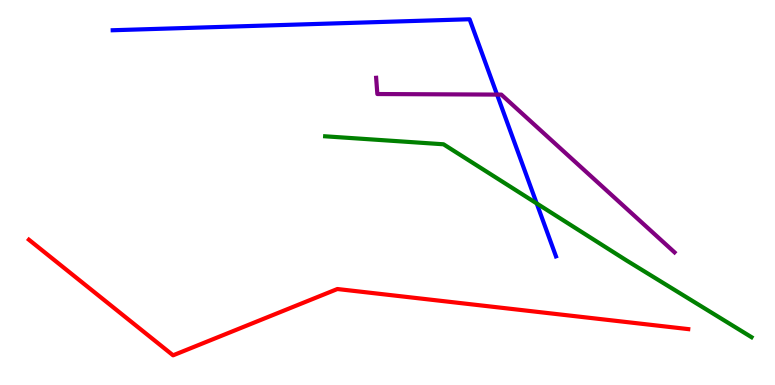[{'lines': ['blue', 'red'], 'intersections': []}, {'lines': ['green', 'red'], 'intersections': []}, {'lines': ['purple', 'red'], 'intersections': []}, {'lines': ['blue', 'green'], 'intersections': [{'x': 6.93, 'y': 4.72}]}, {'lines': ['blue', 'purple'], 'intersections': [{'x': 6.41, 'y': 7.54}]}, {'lines': ['green', 'purple'], 'intersections': []}]